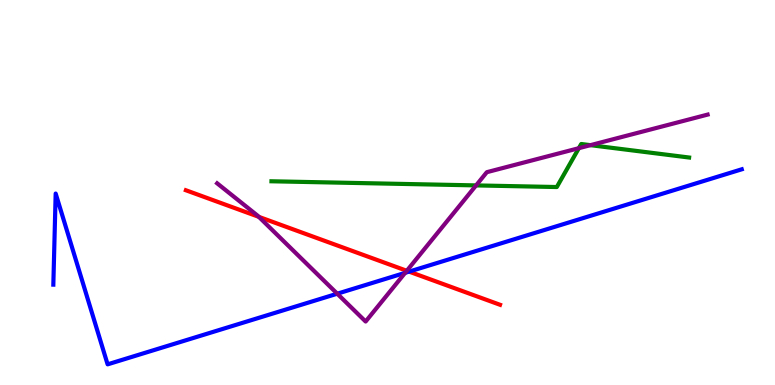[{'lines': ['blue', 'red'], 'intersections': [{'x': 5.28, 'y': 2.94}]}, {'lines': ['green', 'red'], 'intersections': []}, {'lines': ['purple', 'red'], 'intersections': [{'x': 3.34, 'y': 4.37}, {'x': 5.25, 'y': 2.97}]}, {'lines': ['blue', 'green'], 'intersections': []}, {'lines': ['blue', 'purple'], 'intersections': [{'x': 4.35, 'y': 2.37}, {'x': 5.23, 'y': 2.91}]}, {'lines': ['green', 'purple'], 'intersections': [{'x': 6.14, 'y': 5.18}, {'x': 7.47, 'y': 6.15}, {'x': 7.62, 'y': 6.23}]}]